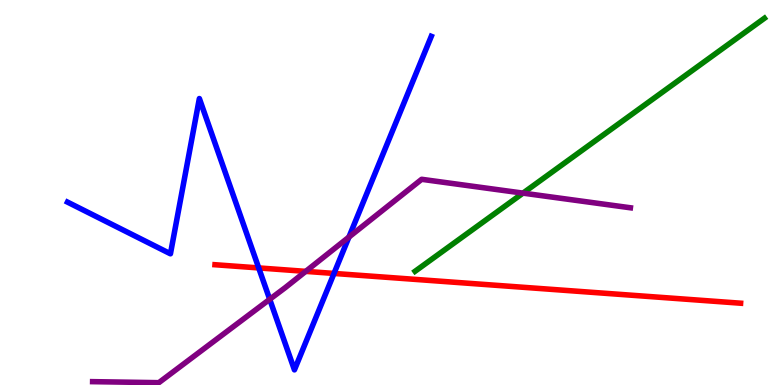[{'lines': ['blue', 'red'], 'intersections': [{'x': 3.34, 'y': 3.04}, {'x': 4.31, 'y': 2.9}]}, {'lines': ['green', 'red'], 'intersections': []}, {'lines': ['purple', 'red'], 'intersections': [{'x': 3.94, 'y': 2.95}]}, {'lines': ['blue', 'green'], 'intersections': []}, {'lines': ['blue', 'purple'], 'intersections': [{'x': 3.48, 'y': 2.23}, {'x': 4.5, 'y': 3.84}]}, {'lines': ['green', 'purple'], 'intersections': [{'x': 6.75, 'y': 4.98}]}]